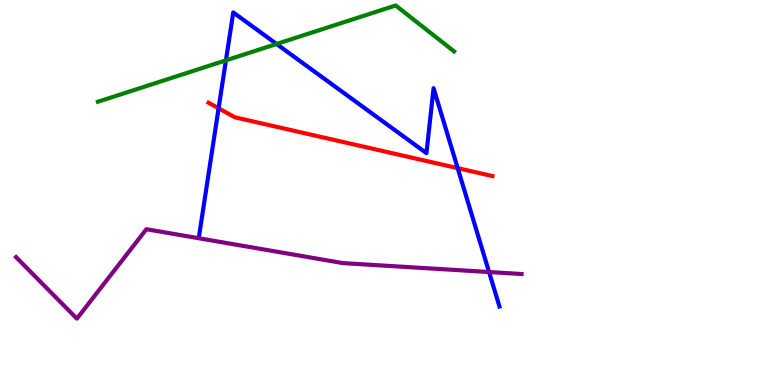[{'lines': ['blue', 'red'], 'intersections': [{'x': 2.82, 'y': 7.19}, {'x': 5.91, 'y': 5.63}]}, {'lines': ['green', 'red'], 'intersections': []}, {'lines': ['purple', 'red'], 'intersections': []}, {'lines': ['blue', 'green'], 'intersections': [{'x': 2.92, 'y': 8.43}, {'x': 3.57, 'y': 8.86}]}, {'lines': ['blue', 'purple'], 'intersections': [{'x': 6.31, 'y': 2.93}]}, {'lines': ['green', 'purple'], 'intersections': []}]